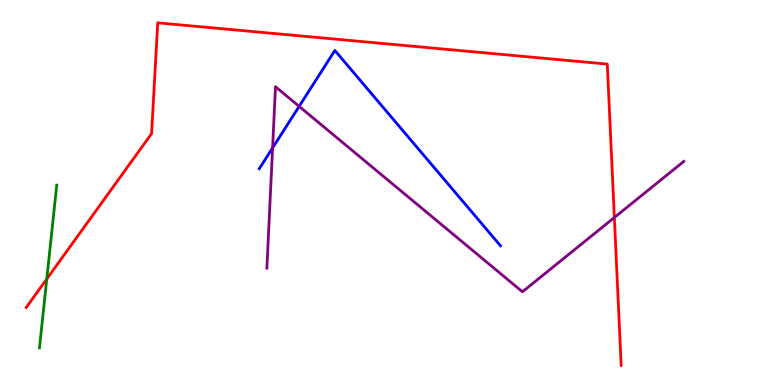[{'lines': ['blue', 'red'], 'intersections': []}, {'lines': ['green', 'red'], 'intersections': [{'x': 0.604, 'y': 2.75}]}, {'lines': ['purple', 'red'], 'intersections': [{'x': 7.93, 'y': 4.35}]}, {'lines': ['blue', 'green'], 'intersections': []}, {'lines': ['blue', 'purple'], 'intersections': [{'x': 3.52, 'y': 6.16}, {'x': 3.86, 'y': 7.24}]}, {'lines': ['green', 'purple'], 'intersections': []}]